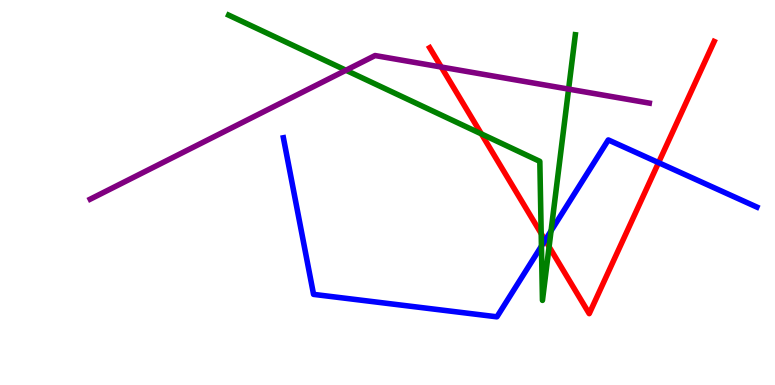[{'lines': ['blue', 'red'], 'intersections': [{'x': 7.03, 'y': 3.76}, {'x': 8.5, 'y': 5.78}]}, {'lines': ['green', 'red'], 'intersections': [{'x': 6.21, 'y': 6.52}, {'x': 6.98, 'y': 3.93}, {'x': 7.09, 'y': 3.59}]}, {'lines': ['purple', 'red'], 'intersections': [{'x': 5.69, 'y': 8.26}]}, {'lines': ['blue', 'green'], 'intersections': [{'x': 6.99, 'y': 3.61}, {'x': 7.11, 'y': 4.0}]}, {'lines': ['blue', 'purple'], 'intersections': []}, {'lines': ['green', 'purple'], 'intersections': [{'x': 4.46, 'y': 8.18}, {'x': 7.34, 'y': 7.69}]}]